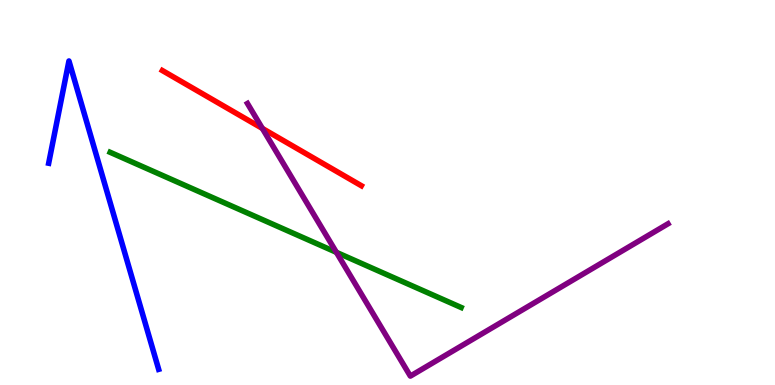[{'lines': ['blue', 'red'], 'intersections': []}, {'lines': ['green', 'red'], 'intersections': []}, {'lines': ['purple', 'red'], 'intersections': [{'x': 3.39, 'y': 6.66}]}, {'lines': ['blue', 'green'], 'intersections': []}, {'lines': ['blue', 'purple'], 'intersections': []}, {'lines': ['green', 'purple'], 'intersections': [{'x': 4.34, 'y': 3.45}]}]